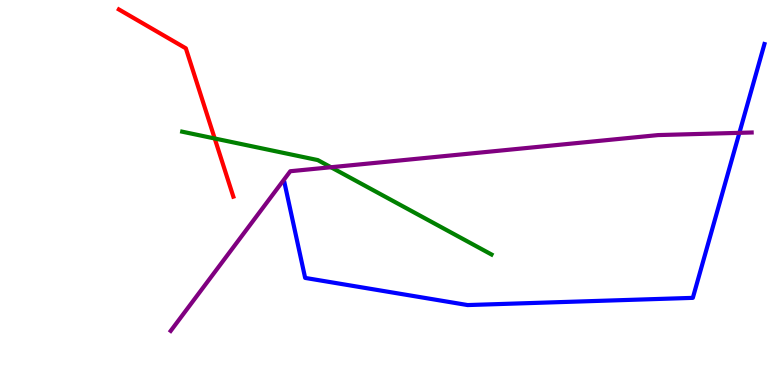[{'lines': ['blue', 'red'], 'intersections': []}, {'lines': ['green', 'red'], 'intersections': [{'x': 2.77, 'y': 6.4}]}, {'lines': ['purple', 'red'], 'intersections': []}, {'lines': ['blue', 'green'], 'intersections': []}, {'lines': ['blue', 'purple'], 'intersections': [{'x': 9.54, 'y': 6.55}]}, {'lines': ['green', 'purple'], 'intersections': [{'x': 4.27, 'y': 5.66}]}]